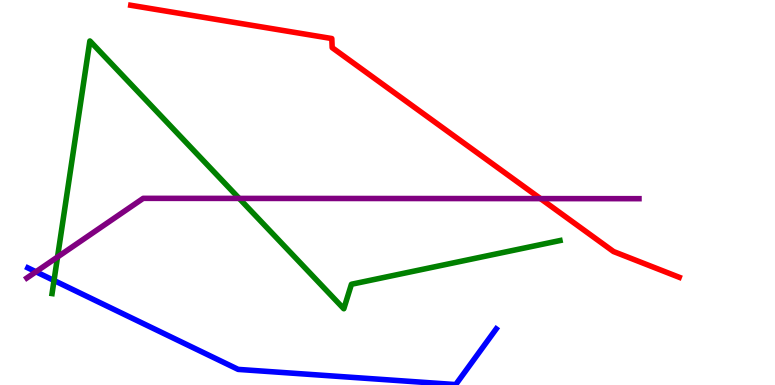[{'lines': ['blue', 'red'], 'intersections': []}, {'lines': ['green', 'red'], 'intersections': []}, {'lines': ['purple', 'red'], 'intersections': [{'x': 6.97, 'y': 4.84}]}, {'lines': ['blue', 'green'], 'intersections': [{'x': 0.697, 'y': 2.71}]}, {'lines': ['blue', 'purple'], 'intersections': [{'x': 0.464, 'y': 2.94}]}, {'lines': ['green', 'purple'], 'intersections': [{'x': 0.742, 'y': 3.32}, {'x': 3.09, 'y': 4.85}]}]